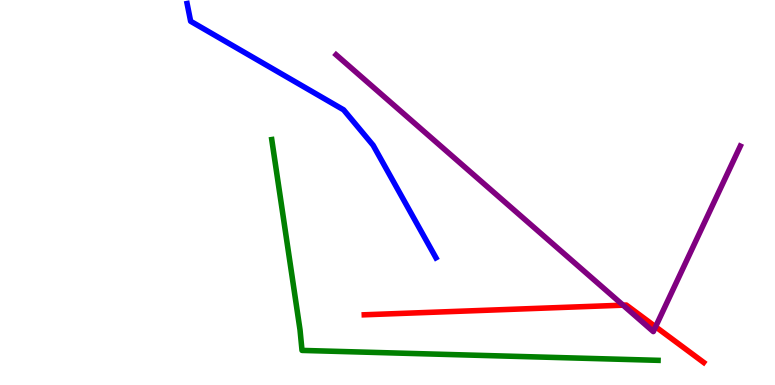[{'lines': ['blue', 'red'], 'intersections': []}, {'lines': ['green', 'red'], 'intersections': []}, {'lines': ['purple', 'red'], 'intersections': [{'x': 8.04, 'y': 2.07}, {'x': 8.46, 'y': 1.51}]}, {'lines': ['blue', 'green'], 'intersections': []}, {'lines': ['blue', 'purple'], 'intersections': []}, {'lines': ['green', 'purple'], 'intersections': []}]